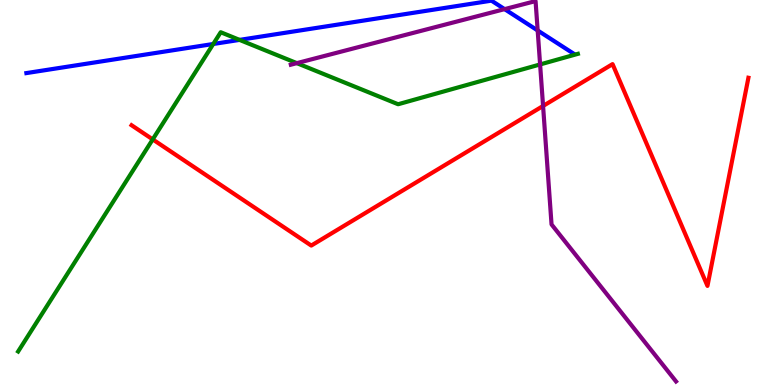[{'lines': ['blue', 'red'], 'intersections': []}, {'lines': ['green', 'red'], 'intersections': [{'x': 1.97, 'y': 6.38}]}, {'lines': ['purple', 'red'], 'intersections': [{'x': 7.01, 'y': 7.25}]}, {'lines': ['blue', 'green'], 'intersections': [{'x': 2.75, 'y': 8.86}, {'x': 3.09, 'y': 8.96}]}, {'lines': ['blue', 'purple'], 'intersections': [{'x': 6.51, 'y': 9.76}, {'x': 6.94, 'y': 9.21}]}, {'lines': ['green', 'purple'], 'intersections': [{'x': 3.83, 'y': 8.36}, {'x': 6.97, 'y': 8.33}]}]